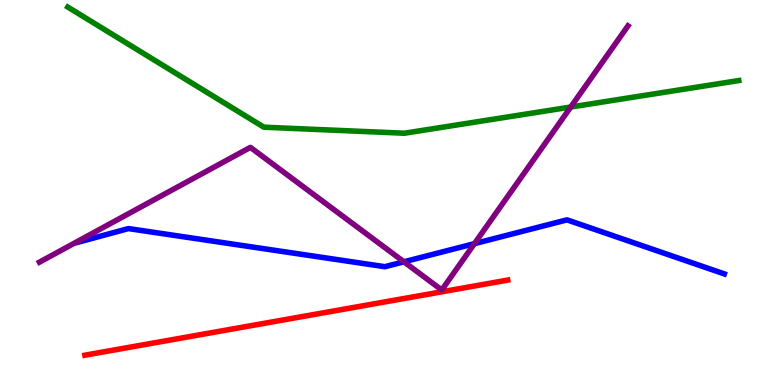[{'lines': ['blue', 'red'], 'intersections': []}, {'lines': ['green', 'red'], 'intersections': []}, {'lines': ['purple', 'red'], 'intersections': []}, {'lines': ['blue', 'green'], 'intersections': []}, {'lines': ['blue', 'purple'], 'intersections': [{'x': 5.21, 'y': 3.2}, {'x': 6.12, 'y': 3.67}]}, {'lines': ['green', 'purple'], 'intersections': [{'x': 7.36, 'y': 7.22}]}]